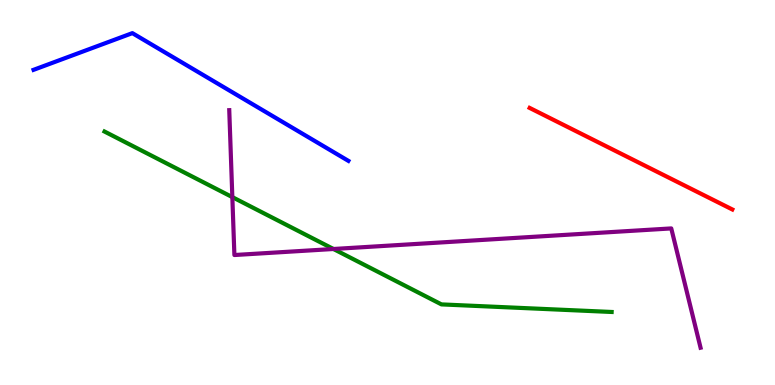[{'lines': ['blue', 'red'], 'intersections': []}, {'lines': ['green', 'red'], 'intersections': []}, {'lines': ['purple', 'red'], 'intersections': []}, {'lines': ['blue', 'green'], 'intersections': []}, {'lines': ['blue', 'purple'], 'intersections': []}, {'lines': ['green', 'purple'], 'intersections': [{'x': 3.0, 'y': 4.88}, {'x': 4.3, 'y': 3.53}]}]